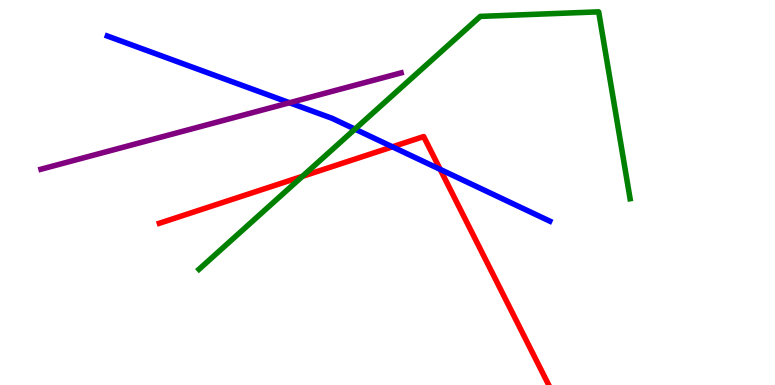[{'lines': ['blue', 'red'], 'intersections': [{'x': 5.06, 'y': 6.19}, {'x': 5.68, 'y': 5.6}]}, {'lines': ['green', 'red'], 'intersections': [{'x': 3.9, 'y': 5.42}]}, {'lines': ['purple', 'red'], 'intersections': []}, {'lines': ['blue', 'green'], 'intersections': [{'x': 4.58, 'y': 6.65}]}, {'lines': ['blue', 'purple'], 'intersections': [{'x': 3.74, 'y': 7.33}]}, {'lines': ['green', 'purple'], 'intersections': []}]